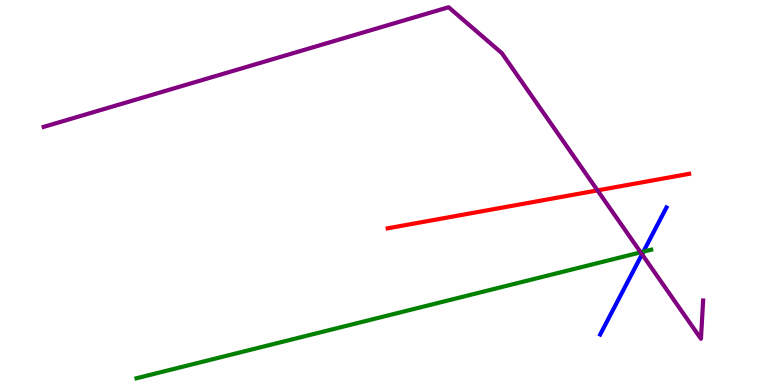[{'lines': ['blue', 'red'], 'intersections': []}, {'lines': ['green', 'red'], 'intersections': []}, {'lines': ['purple', 'red'], 'intersections': [{'x': 7.71, 'y': 5.05}]}, {'lines': ['blue', 'green'], 'intersections': [{'x': 8.3, 'y': 3.46}]}, {'lines': ['blue', 'purple'], 'intersections': [{'x': 8.28, 'y': 3.4}]}, {'lines': ['green', 'purple'], 'intersections': [{'x': 8.27, 'y': 3.45}]}]